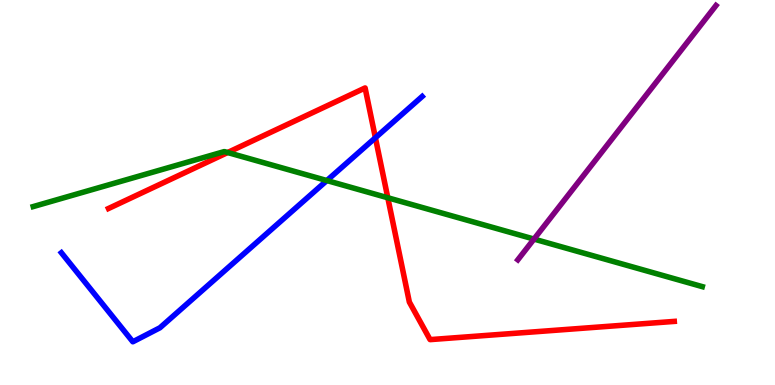[{'lines': ['blue', 'red'], 'intersections': [{'x': 4.84, 'y': 6.42}]}, {'lines': ['green', 'red'], 'intersections': [{'x': 2.94, 'y': 6.04}, {'x': 5.0, 'y': 4.86}]}, {'lines': ['purple', 'red'], 'intersections': []}, {'lines': ['blue', 'green'], 'intersections': [{'x': 4.22, 'y': 5.31}]}, {'lines': ['blue', 'purple'], 'intersections': []}, {'lines': ['green', 'purple'], 'intersections': [{'x': 6.89, 'y': 3.79}]}]